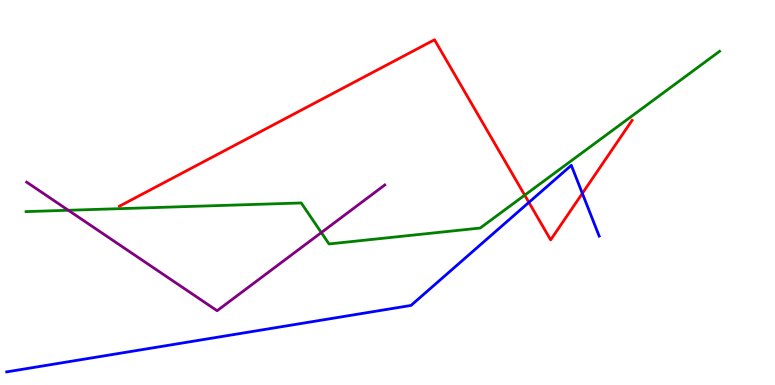[{'lines': ['blue', 'red'], 'intersections': [{'x': 6.82, 'y': 4.74}, {'x': 7.51, 'y': 4.98}]}, {'lines': ['green', 'red'], 'intersections': [{'x': 6.77, 'y': 4.93}]}, {'lines': ['purple', 'red'], 'intersections': []}, {'lines': ['blue', 'green'], 'intersections': []}, {'lines': ['blue', 'purple'], 'intersections': []}, {'lines': ['green', 'purple'], 'intersections': [{'x': 0.882, 'y': 4.54}, {'x': 4.15, 'y': 3.96}]}]